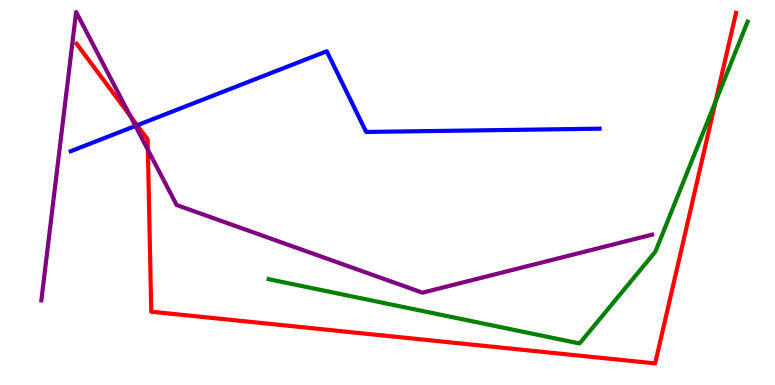[{'lines': ['blue', 'red'], 'intersections': [{'x': 1.77, 'y': 6.75}]}, {'lines': ['green', 'red'], 'intersections': [{'x': 9.23, 'y': 7.36}]}, {'lines': ['purple', 'red'], 'intersections': [{'x': 1.68, 'y': 6.99}, {'x': 1.91, 'y': 6.11}]}, {'lines': ['blue', 'green'], 'intersections': []}, {'lines': ['blue', 'purple'], 'intersections': [{'x': 1.75, 'y': 6.73}]}, {'lines': ['green', 'purple'], 'intersections': []}]